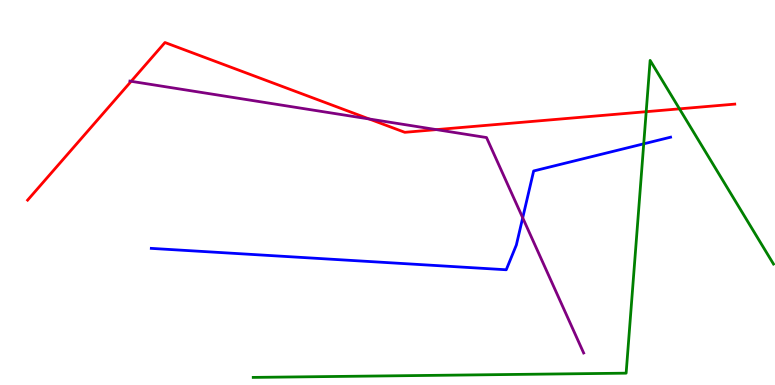[{'lines': ['blue', 'red'], 'intersections': []}, {'lines': ['green', 'red'], 'intersections': [{'x': 8.34, 'y': 7.1}, {'x': 8.77, 'y': 7.17}]}, {'lines': ['purple', 'red'], 'intersections': [{'x': 1.69, 'y': 7.89}, {'x': 4.76, 'y': 6.91}, {'x': 5.63, 'y': 6.63}]}, {'lines': ['blue', 'green'], 'intersections': [{'x': 8.31, 'y': 6.26}]}, {'lines': ['blue', 'purple'], 'intersections': [{'x': 6.74, 'y': 4.34}]}, {'lines': ['green', 'purple'], 'intersections': []}]